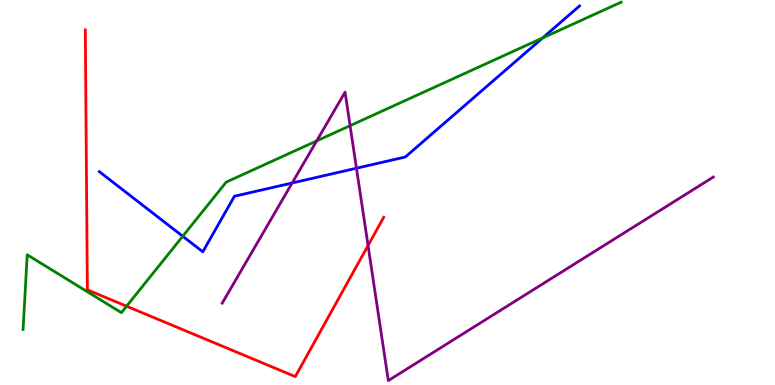[{'lines': ['blue', 'red'], 'intersections': []}, {'lines': ['green', 'red'], 'intersections': [{'x': 1.63, 'y': 2.05}]}, {'lines': ['purple', 'red'], 'intersections': [{'x': 4.75, 'y': 3.62}]}, {'lines': ['blue', 'green'], 'intersections': [{'x': 2.36, 'y': 3.86}, {'x': 7.0, 'y': 9.01}]}, {'lines': ['blue', 'purple'], 'intersections': [{'x': 3.77, 'y': 5.25}, {'x': 4.6, 'y': 5.63}]}, {'lines': ['green', 'purple'], 'intersections': [{'x': 4.09, 'y': 6.34}, {'x': 4.52, 'y': 6.74}]}]